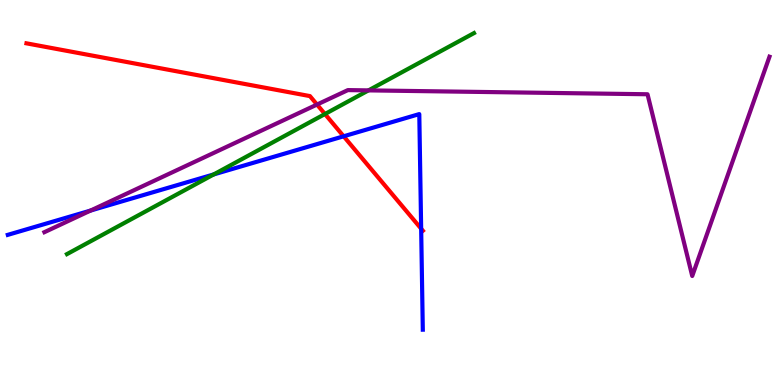[{'lines': ['blue', 'red'], 'intersections': [{'x': 4.43, 'y': 6.46}, {'x': 5.43, 'y': 4.06}]}, {'lines': ['green', 'red'], 'intersections': [{'x': 4.19, 'y': 7.04}]}, {'lines': ['purple', 'red'], 'intersections': [{'x': 4.09, 'y': 7.28}]}, {'lines': ['blue', 'green'], 'intersections': [{'x': 2.76, 'y': 5.47}]}, {'lines': ['blue', 'purple'], 'intersections': [{'x': 1.17, 'y': 4.53}]}, {'lines': ['green', 'purple'], 'intersections': [{'x': 4.75, 'y': 7.65}]}]